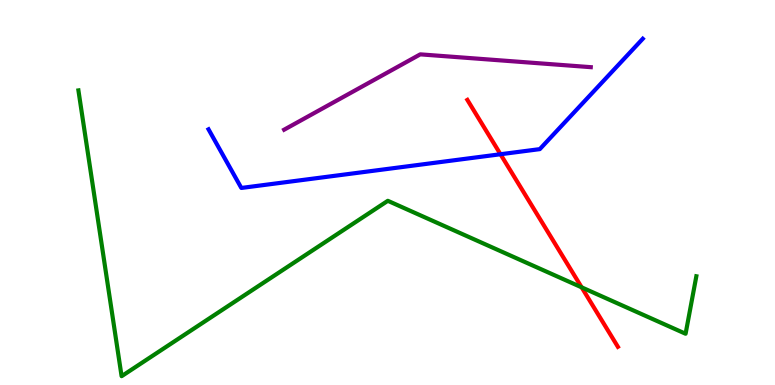[{'lines': ['blue', 'red'], 'intersections': [{'x': 6.46, 'y': 5.99}]}, {'lines': ['green', 'red'], 'intersections': [{'x': 7.5, 'y': 2.54}]}, {'lines': ['purple', 'red'], 'intersections': []}, {'lines': ['blue', 'green'], 'intersections': []}, {'lines': ['blue', 'purple'], 'intersections': []}, {'lines': ['green', 'purple'], 'intersections': []}]